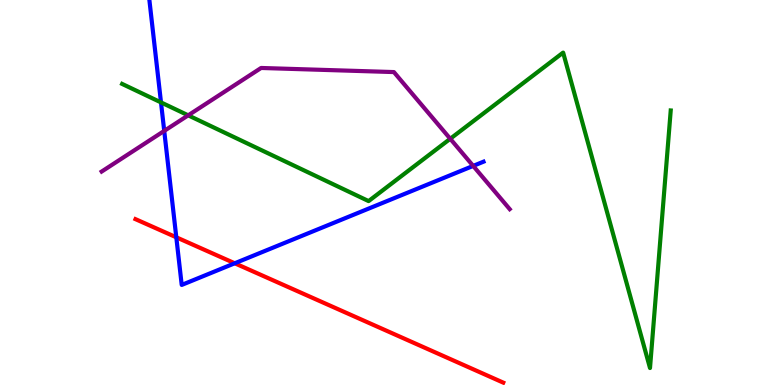[{'lines': ['blue', 'red'], 'intersections': [{'x': 2.27, 'y': 3.84}, {'x': 3.03, 'y': 3.16}]}, {'lines': ['green', 'red'], 'intersections': []}, {'lines': ['purple', 'red'], 'intersections': []}, {'lines': ['blue', 'green'], 'intersections': [{'x': 2.08, 'y': 7.34}]}, {'lines': ['blue', 'purple'], 'intersections': [{'x': 2.12, 'y': 6.6}, {'x': 6.11, 'y': 5.69}]}, {'lines': ['green', 'purple'], 'intersections': [{'x': 2.43, 'y': 7.0}, {'x': 5.81, 'y': 6.4}]}]